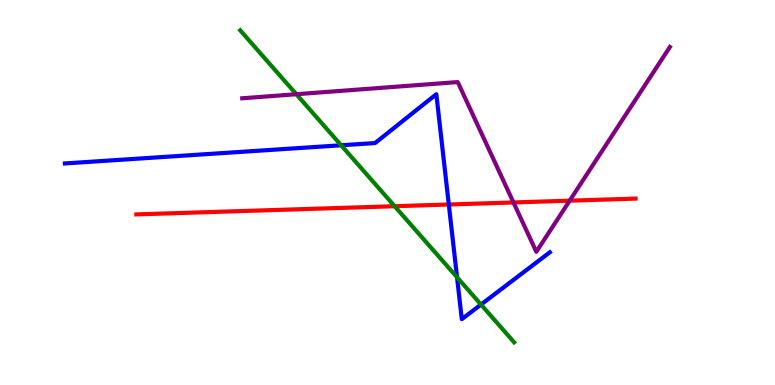[{'lines': ['blue', 'red'], 'intersections': [{'x': 5.79, 'y': 4.69}]}, {'lines': ['green', 'red'], 'intersections': [{'x': 5.09, 'y': 4.64}]}, {'lines': ['purple', 'red'], 'intersections': [{'x': 6.63, 'y': 4.74}, {'x': 7.35, 'y': 4.79}]}, {'lines': ['blue', 'green'], 'intersections': [{'x': 4.4, 'y': 6.23}, {'x': 5.9, 'y': 2.8}, {'x': 6.21, 'y': 2.09}]}, {'lines': ['blue', 'purple'], 'intersections': []}, {'lines': ['green', 'purple'], 'intersections': [{'x': 3.82, 'y': 7.55}]}]